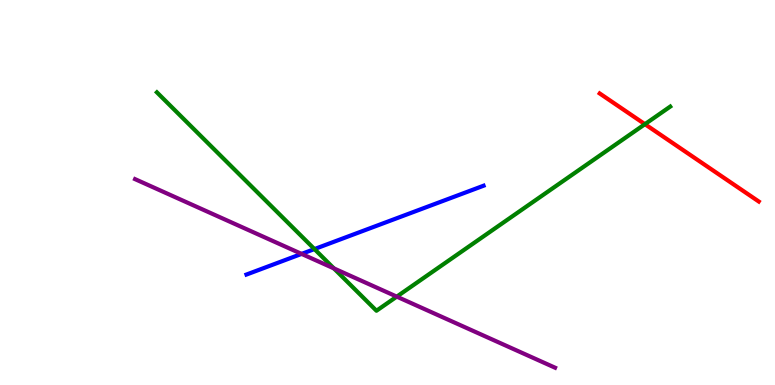[{'lines': ['blue', 'red'], 'intersections': []}, {'lines': ['green', 'red'], 'intersections': [{'x': 8.32, 'y': 6.77}]}, {'lines': ['purple', 'red'], 'intersections': []}, {'lines': ['blue', 'green'], 'intersections': [{'x': 4.06, 'y': 3.53}]}, {'lines': ['blue', 'purple'], 'intersections': [{'x': 3.89, 'y': 3.41}]}, {'lines': ['green', 'purple'], 'intersections': [{'x': 4.31, 'y': 3.03}, {'x': 5.12, 'y': 2.3}]}]